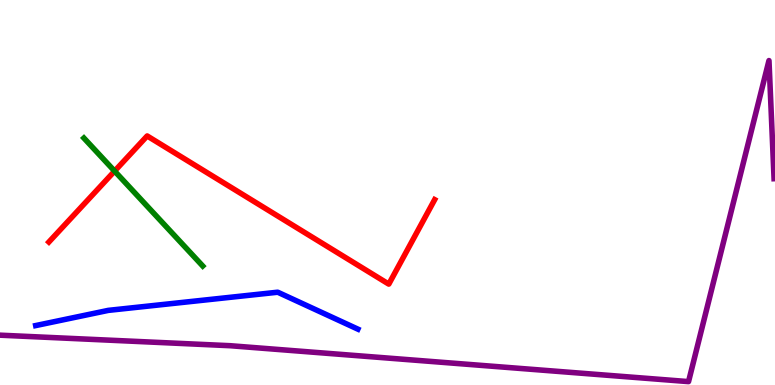[{'lines': ['blue', 'red'], 'intersections': []}, {'lines': ['green', 'red'], 'intersections': [{'x': 1.48, 'y': 5.56}]}, {'lines': ['purple', 'red'], 'intersections': []}, {'lines': ['blue', 'green'], 'intersections': []}, {'lines': ['blue', 'purple'], 'intersections': []}, {'lines': ['green', 'purple'], 'intersections': []}]